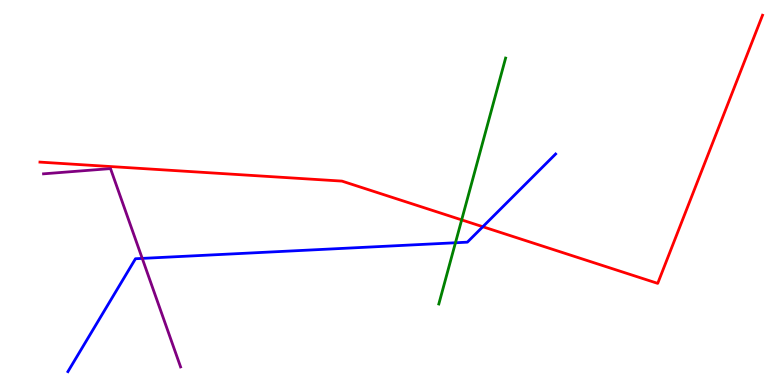[{'lines': ['blue', 'red'], 'intersections': [{'x': 6.23, 'y': 4.11}]}, {'lines': ['green', 'red'], 'intersections': [{'x': 5.96, 'y': 4.29}]}, {'lines': ['purple', 'red'], 'intersections': []}, {'lines': ['blue', 'green'], 'intersections': [{'x': 5.88, 'y': 3.69}]}, {'lines': ['blue', 'purple'], 'intersections': [{'x': 1.84, 'y': 3.29}]}, {'lines': ['green', 'purple'], 'intersections': []}]